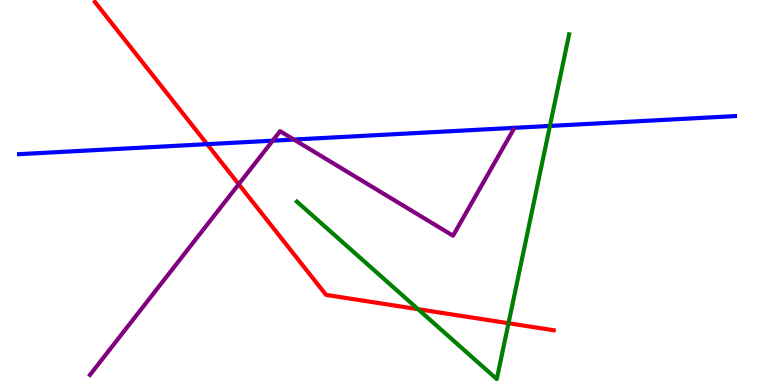[{'lines': ['blue', 'red'], 'intersections': [{'x': 2.67, 'y': 6.26}]}, {'lines': ['green', 'red'], 'intersections': [{'x': 5.39, 'y': 1.97}, {'x': 6.56, 'y': 1.6}]}, {'lines': ['purple', 'red'], 'intersections': [{'x': 3.08, 'y': 5.22}]}, {'lines': ['blue', 'green'], 'intersections': [{'x': 7.1, 'y': 6.73}]}, {'lines': ['blue', 'purple'], 'intersections': [{'x': 3.52, 'y': 6.35}, {'x': 3.79, 'y': 6.38}]}, {'lines': ['green', 'purple'], 'intersections': []}]